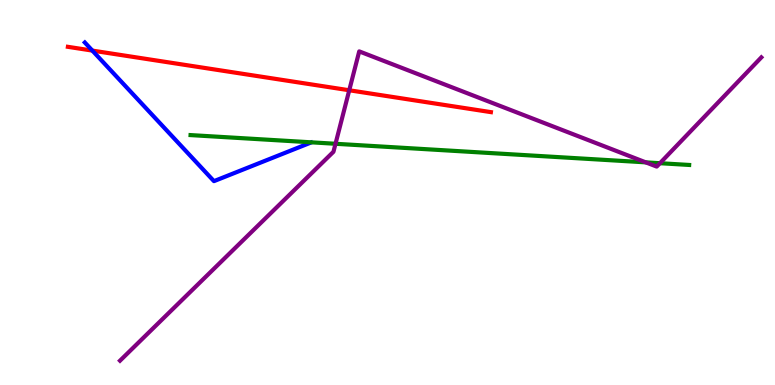[{'lines': ['blue', 'red'], 'intersections': [{'x': 1.19, 'y': 8.69}]}, {'lines': ['green', 'red'], 'intersections': []}, {'lines': ['purple', 'red'], 'intersections': [{'x': 4.51, 'y': 7.66}]}, {'lines': ['blue', 'green'], 'intersections': []}, {'lines': ['blue', 'purple'], 'intersections': []}, {'lines': ['green', 'purple'], 'intersections': [{'x': 4.33, 'y': 6.27}, {'x': 8.33, 'y': 5.78}, {'x': 8.52, 'y': 5.76}]}]